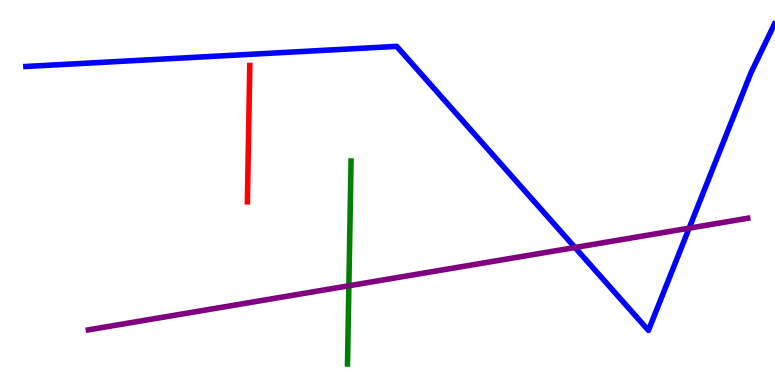[{'lines': ['blue', 'red'], 'intersections': []}, {'lines': ['green', 'red'], 'intersections': []}, {'lines': ['purple', 'red'], 'intersections': []}, {'lines': ['blue', 'green'], 'intersections': []}, {'lines': ['blue', 'purple'], 'intersections': [{'x': 7.42, 'y': 3.57}, {'x': 8.89, 'y': 4.07}]}, {'lines': ['green', 'purple'], 'intersections': [{'x': 4.5, 'y': 2.58}]}]